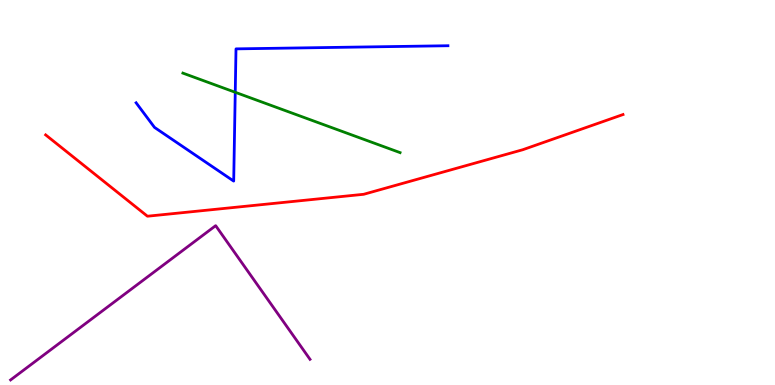[{'lines': ['blue', 'red'], 'intersections': []}, {'lines': ['green', 'red'], 'intersections': []}, {'lines': ['purple', 'red'], 'intersections': []}, {'lines': ['blue', 'green'], 'intersections': [{'x': 3.04, 'y': 7.6}]}, {'lines': ['blue', 'purple'], 'intersections': []}, {'lines': ['green', 'purple'], 'intersections': []}]